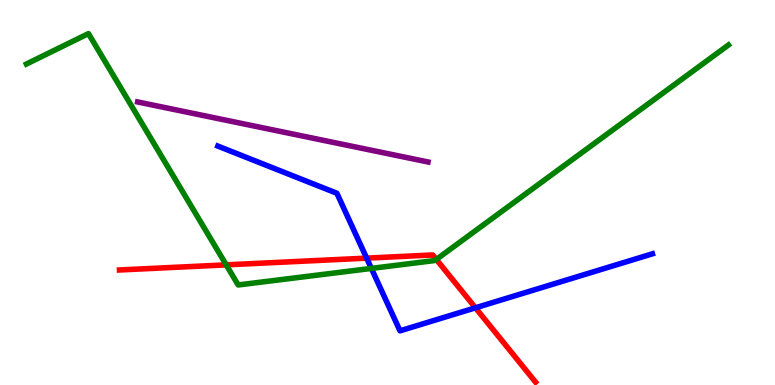[{'lines': ['blue', 'red'], 'intersections': [{'x': 4.73, 'y': 3.3}, {'x': 6.13, 'y': 2.0}]}, {'lines': ['green', 'red'], 'intersections': [{'x': 2.92, 'y': 3.12}, {'x': 5.63, 'y': 3.26}]}, {'lines': ['purple', 'red'], 'intersections': []}, {'lines': ['blue', 'green'], 'intersections': [{'x': 4.79, 'y': 3.03}]}, {'lines': ['blue', 'purple'], 'intersections': []}, {'lines': ['green', 'purple'], 'intersections': []}]